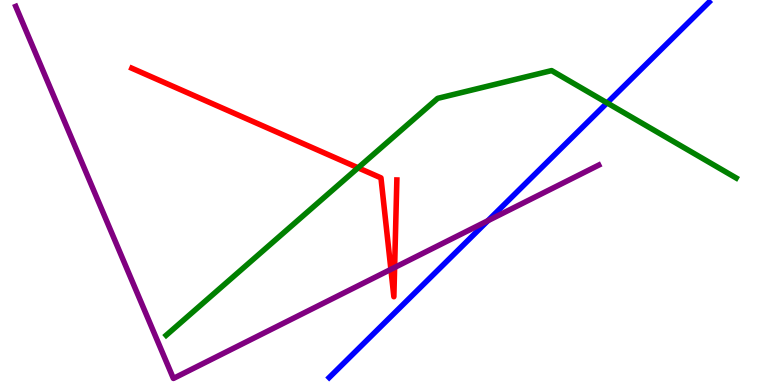[{'lines': ['blue', 'red'], 'intersections': []}, {'lines': ['green', 'red'], 'intersections': [{'x': 4.62, 'y': 5.64}]}, {'lines': ['purple', 'red'], 'intersections': [{'x': 5.04, 'y': 3.0}, {'x': 5.09, 'y': 3.05}]}, {'lines': ['blue', 'green'], 'intersections': [{'x': 7.83, 'y': 7.33}]}, {'lines': ['blue', 'purple'], 'intersections': [{'x': 6.3, 'y': 4.27}]}, {'lines': ['green', 'purple'], 'intersections': []}]